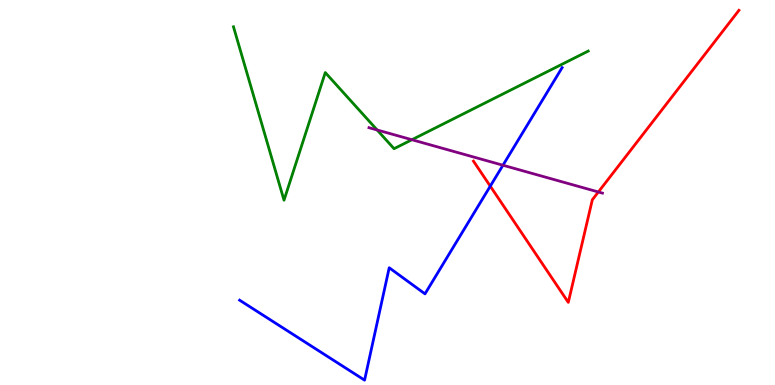[{'lines': ['blue', 'red'], 'intersections': [{'x': 6.33, 'y': 5.16}]}, {'lines': ['green', 'red'], 'intersections': []}, {'lines': ['purple', 'red'], 'intersections': [{'x': 7.72, 'y': 5.01}]}, {'lines': ['blue', 'green'], 'intersections': []}, {'lines': ['blue', 'purple'], 'intersections': [{'x': 6.49, 'y': 5.71}]}, {'lines': ['green', 'purple'], 'intersections': [{'x': 4.87, 'y': 6.62}, {'x': 5.31, 'y': 6.37}]}]